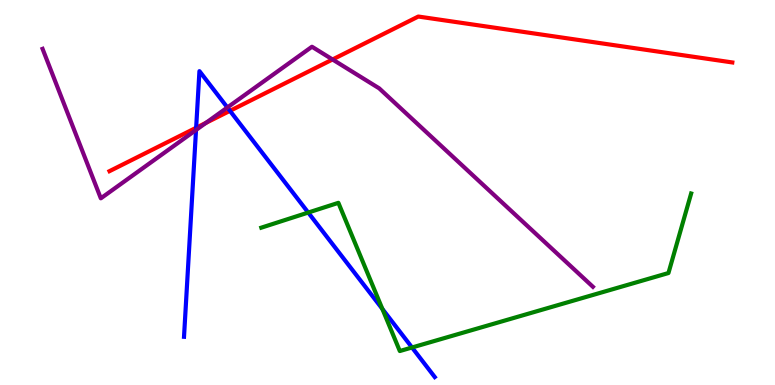[{'lines': ['blue', 'red'], 'intersections': [{'x': 2.53, 'y': 6.68}, {'x': 2.97, 'y': 7.12}]}, {'lines': ['green', 'red'], 'intersections': []}, {'lines': ['purple', 'red'], 'intersections': [{'x': 2.66, 'y': 6.81}, {'x': 4.29, 'y': 8.46}]}, {'lines': ['blue', 'green'], 'intersections': [{'x': 3.98, 'y': 4.48}, {'x': 4.93, 'y': 1.98}, {'x': 5.32, 'y': 0.974}]}, {'lines': ['blue', 'purple'], 'intersections': [{'x': 2.53, 'y': 6.62}, {'x': 2.93, 'y': 7.21}]}, {'lines': ['green', 'purple'], 'intersections': []}]